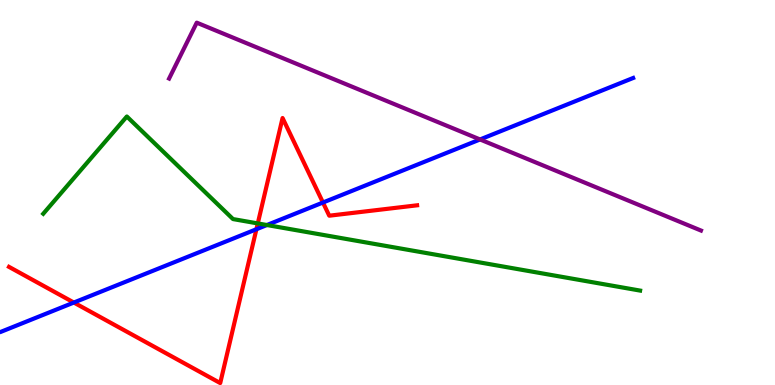[{'lines': ['blue', 'red'], 'intersections': [{'x': 0.953, 'y': 2.14}, {'x': 3.31, 'y': 4.05}, {'x': 4.17, 'y': 4.74}]}, {'lines': ['green', 'red'], 'intersections': [{'x': 3.33, 'y': 4.2}]}, {'lines': ['purple', 'red'], 'intersections': []}, {'lines': ['blue', 'green'], 'intersections': [{'x': 3.44, 'y': 4.16}]}, {'lines': ['blue', 'purple'], 'intersections': [{'x': 6.19, 'y': 6.38}]}, {'lines': ['green', 'purple'], 'intersections': []}]